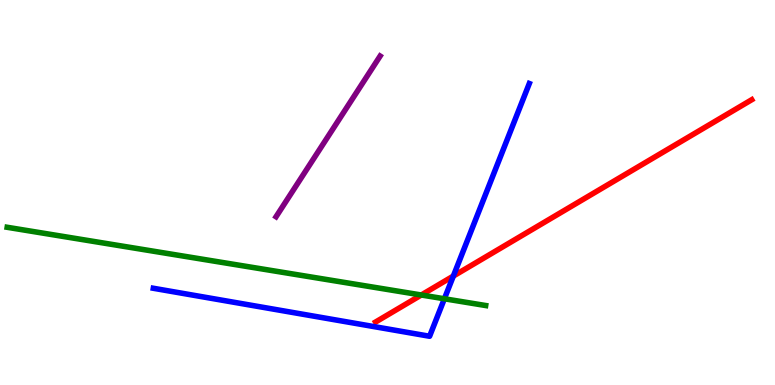[{'lines': ['blue', 'red'], 'intersections': [{'x': 5.85, 'y': 2.83}]}, {'lines': ['green', 'red'], 'intersections': [{'x': 5.44, 'y': 2.34}]}, {'lines': ['purple', 'red'], 'intersections': []}, {'lines': ['blue', 'green'], 'intersections': [{'x': 5.73, 'y': 2.24}]}, {'lines': ['blue', 'purple'], 'intersections': []}, {'lines': ['green', 'purple'], 'intersections': []}]